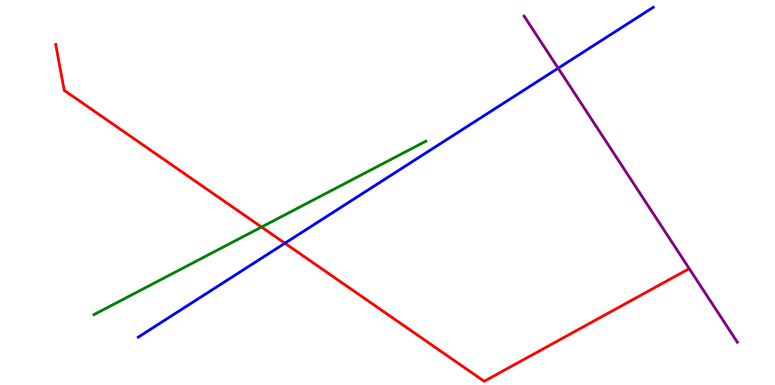[{'lines': ['blue', 'red'], 'intersections': [{'x': 3.68, 'y': 3.68}]}, {'lines': ['green', 'red'], 'intersections': [{'x': 3.37, 'y': 4.1}]}, {'lines': ['purple', 'red'], 'intersections': []}, {'lines': ['blue', 'green'], 'intersections': []}, {'lines': ['blue', 'purple'], 'intersections': [{'x': 7.2, 'y': 8.23}]}, {'lines': ['green', 'purple'], 'intersections': []}]